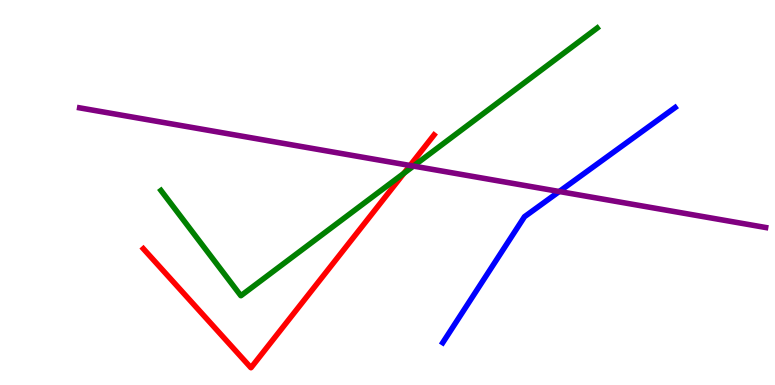[{'lines': ['blue', 'red'], 'intersections': []}, {'lines': ['green', 'red'], 'intersections': [{'x': 5.21, 'y': 5.5}]}, {'lines': ['purple', 'red'], 'intersections': [{'x': 5.29, 'y': 5.7}]}, {'lines': ['blue', 'green'], 'intersections': []}, {'lines': ['blue', 'purple'], 'intersections': [{'x': 7.22, 'y': 5.03}]}, {'lines': ['green', 'purple'], 'intersections': [{'x': 5.33, 'y': 5.69}]}]